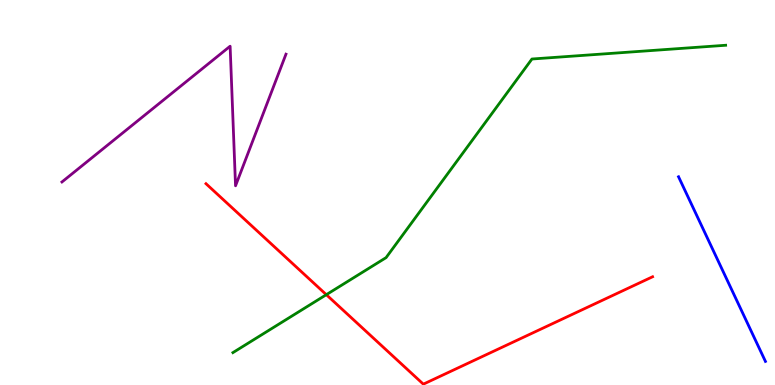[{'lines': ['blue', 'red'], 'intersections': []}, {'lines': ['green', 'red'], 'intersections': [{'x': 4.21, 'y': 2.35}]}, {'lines': ['purple', 'red'], 'intersections': []}, {'lines': ['blue', 'green'], 'intersections': []}, {'lines': ['blue', 'purple'], 'intersections': []}, {'lines': ['green', 'purple'], 'intersections': []}]